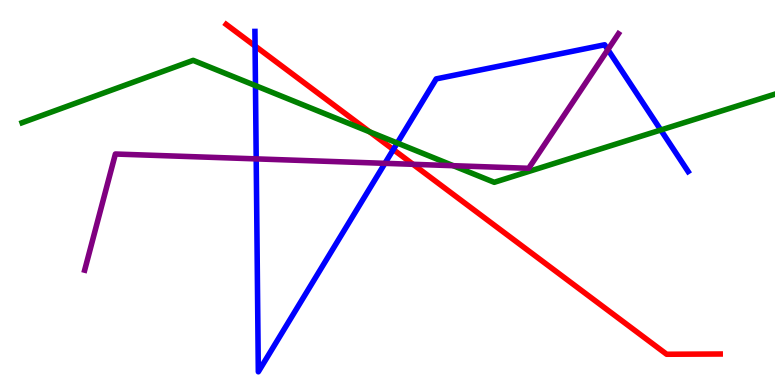[{'lines': ['blue', 'red'], 'intersections': [{'x': 3.29, 'y': 8.8}, {'x': 5.07, 'y': 6.12}]}, {'lines': ['green', 'red'], 'intersections': [{'x': 4.77, 'y': 6.58}]}, {'lines': ['purple', 'red'], 'intersections': [{'x': 5.33, 'y': 5.73}]}, {'lines': ['blue', 'green'], 'intersections': [{'x': 3.3, 'y': 7.78}, {'x': 5.13, 'y': 6.29}, {'x': 8.53, 'y': 6.62}]}, {'lines': ['blue', 'purple'], 'intersections': [{'x': 3.31, 'y': 5.87}, {'x': 4.97, 'y': 5.76}, {'x': 7.84, 'y': 8.71}]}, {'lines': ['green', 'purple'], 'intersections': [{'x': 5.85, 'y': 5.7}]}]